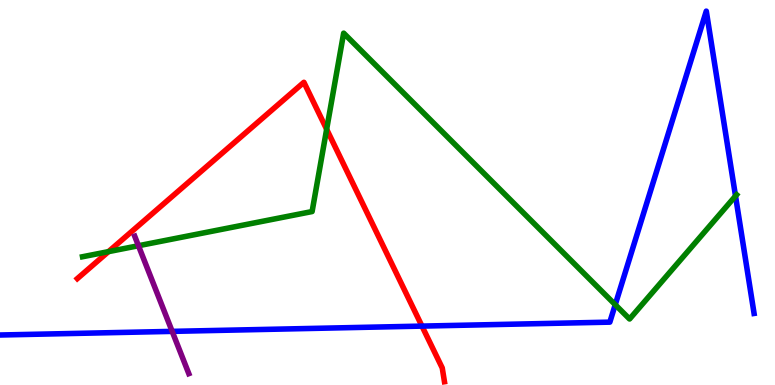[{'lines': ['blue', 'red'], 'intersections': [{'x': 5.44, 'y': 1.53}]}, {'lines': ['green', 'red'], 'intersections': [{'x': 1.4, 'y': 3.46}, {'x': 4.21, 'y': 6.64}]}, {'lines': ['purple', 'red'], 'intersections': []}, {'lines': ['blue', 'green'], 'intersections': [{'x': 7.94, 'y': 2.09}, {'x': 9.49, 'y': 4.91}]}, {'lines': ['blue', 'purple'], 'intersections': [{'x': 2.22, 'y': 1.39}]}, {'lines': ['green', 'purple'], 'intersections': [{'x': 1.79, 'y': 3.62}]}]